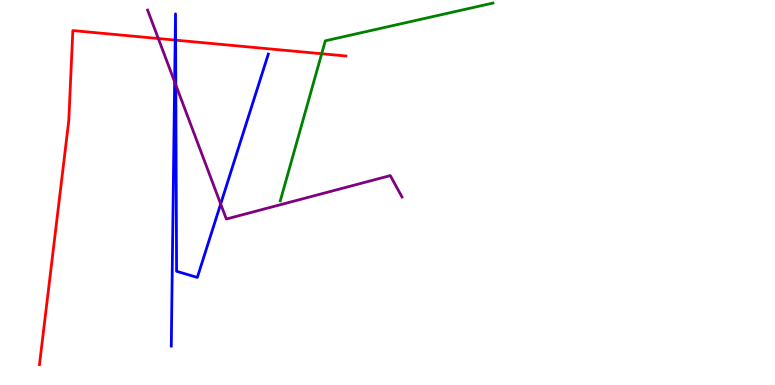[{'lines': ['blue', 'red'], 'intersections': [{'x': 2.26, 'y': 8.96}, {'x': 2.27, 'y': 8.96}]}, {'lines': ['green', 'red'], 'intersections': [{'x': 4.15, 'y': 8.6}]}, {'lines': ['purple', 'red'], 'intersections': [{'x': 2.04, 'y': 9.0}]}, {'lines': ['blue', 'green'], 'intersections': []}, {'lines': ['blue', 'purple'], 'intersections': [{'x': 2.25, 'y': 7.87}, {'x': 2.27, 'y': 7.79}, {'x': 2.85, 'y': 4.7}]}, {'lines': ['green', 'purple'], 'intersections': []}]